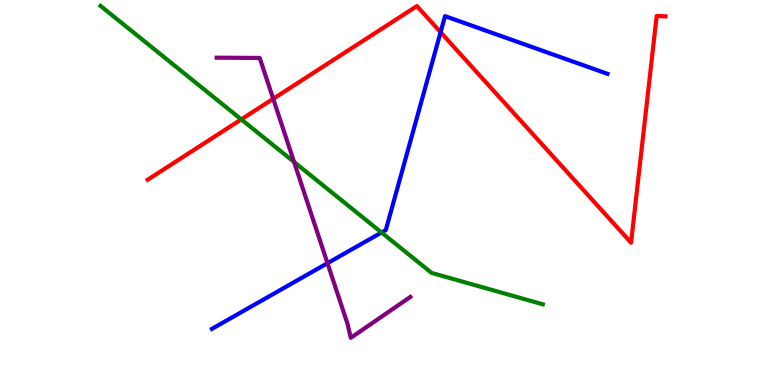[{'lines': ['blue', 'red'], 'intersections': [{'x': 5.69, 'y': 9.16}]}, {'lines': ['green', 'red'], 'intersections': [{'x': 3.11, 'y': 6.9}]}, {'lines': ['purple', 'red'], 'intersections': [{'x': 3.53, 'y': 7.43}]}, {'lines': ['blue', 'green'], 'intersections': [{'x': 4.92, 'y': 3.96}]}, {'lines': ['blue', 'purple'], 'intersections': [{'x': 4.23, 'y': 3.16}]}, {'lines': ['green', 'purple'], 'intersections': [{'x': 3.79, 'y': 5.79}]}]